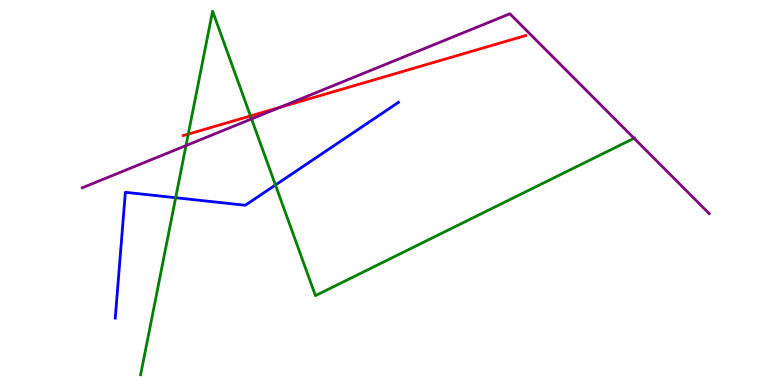[{'lines': ['blue', 'red'], 'intersections': []}, {'lines': ['green', 'red'], 'intersections': [{'x': 2.43, 'y': 6.52}, {'x': 3.23, 'y': 6.99}]}, {'lines': ['purple', 'red'], 'intersections': [{'x': 3.61, 'y': 7.21}]}, {'lines': ['blue', 'green'], 'intersections': [{'x': 2.27, 'y': 4.86}, {'x': 3.55, 'y': 5.19}]}, {'lines': ['blue', 'purple'], 'intersections': []}, {'lines': ['green', 'purple'], 'intersections': [{'x': 2.4, 'y': 6.22}, {'x': 3.25, 'y': 6.91}, {'x': 8.18, 'y': 6.41}]}]